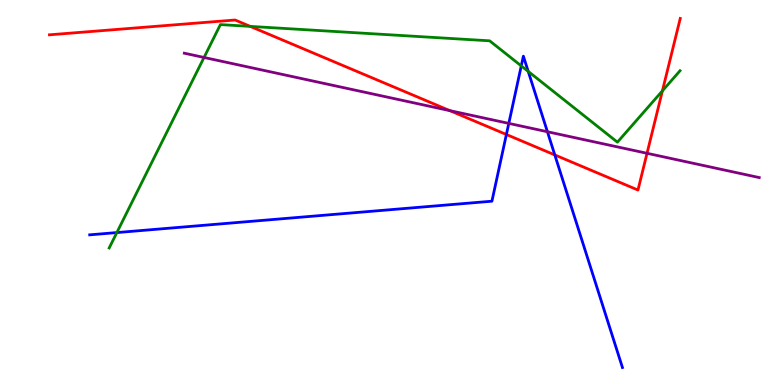[{'lines': ['blue', 'red'], 'intersections': [{'x': 6.53, 'y': 6.51}, {'x': 7.16, 'y': 5.98}]}, {'lines': ['green', 'red'], 'intersections': [{'x': 3.23, 'y': 9.31}, {'x': 8.55, 'y': 7.64}]}, {'lines': ['purple', 'red'], 'intersections': [{'x': 5.8, 'y': 7.13}, {'x': 8.35, 'y': 6.02}]}, {'lines': ['blue', 'green'], 'intersections': [{'x': 1.51, 'y': 3.96}, {'x': 6.73, 'y': 8.29}, {'x': 6.82, 'y': 8.14}]}, {'lines': ['blue', 'purple'], 'intersections': [{'x': 6.57, 'y': 6.79}, {'x': 7.06, 'y': 6.58}]}, {'lines': ['green', 'purple'], 'intersections': [{'x': 2.63, 'y': 8.51}]}]